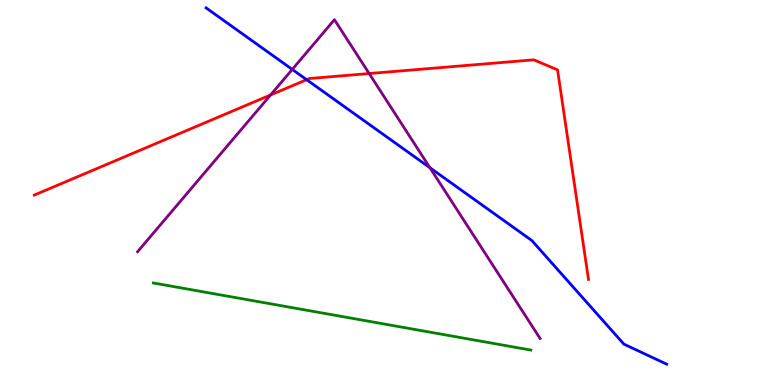[{'lines': ['blue', 'red'], 'intersections': [{'x': 3.96, 'y': 7.93}]}, {'lines': ['green', 'red'], 'intersections': []}, {'lines': ['purple', 'red'], 'intersections': [{'x': 3.49, 'y': 7.53}, {'x': 4.76, 'y': 8.09}]}, {'lines': ['blue', 'green'], 'intersections': []}, {'lines': ['blue', 'purple'], 'intersections': [{'x': 3.77, 'y': 8.2}, {'x': 5.55, 'y': 5.64}]}, {'lines': ['green', 'purple'], 'intersections': []}]